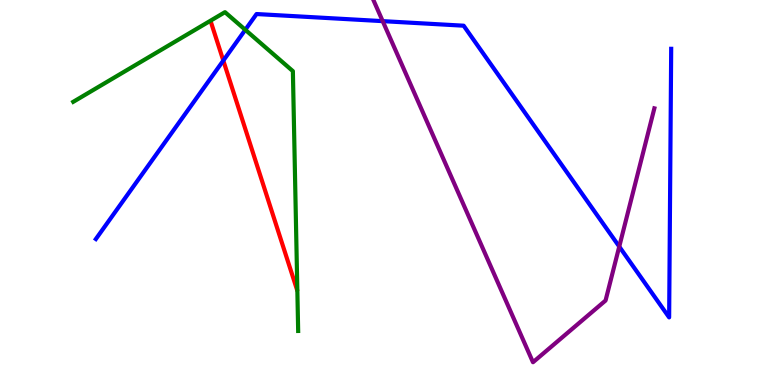[{'lines': ['blue', 'red'], 'intersections': [{'x': 2.88, 'y': 8.43}]}, {'lines': ['green', 'red'], 'intersections': []}, {'lines': ['purple', 'red'], 'intersections': []}, {'lines': ['blue', 'green'], 'intersections': [{'x': 3.17, 'y': 9.23}]}, {'lines': ['blue', 'purple'], 'intersections': [{'x': 4.94, 'y': 9.45}, {'x': 7.99, 'y': 3.6}]}, {'lines': ['green', 'purple'], 'intersections': []}]